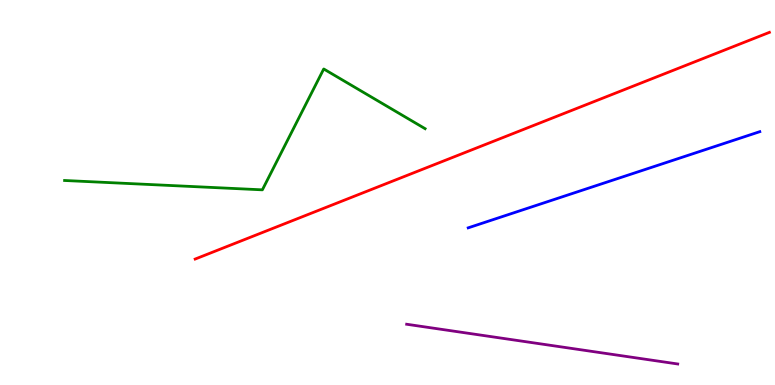[{'lines': ['blue', 'red'], 'intersections': []}, {'lines': ['green', 'red'], 'intersections': []}, {'lines': ['purple', 'red'], 'intersections': []}, {'lines': ['blue', 'green'], 'intersections': []}, {'lines': ['blue', 'purple'], 'intersections': []}, {'lines': ['green', 'purple'], 'intersections': []}]